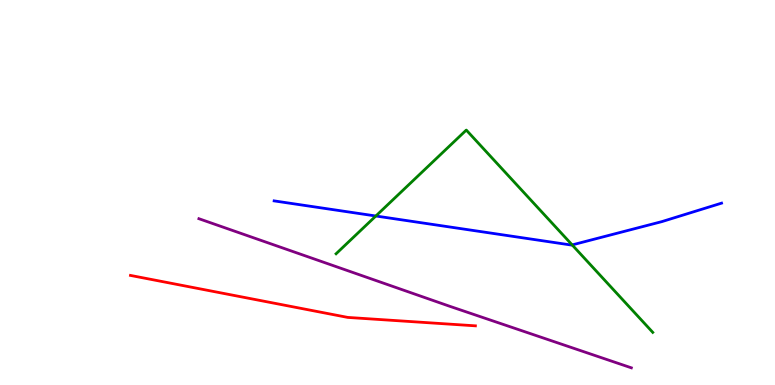[{'lines': ['blue', 'red'], 'intersections': []}, {'lines': ['green', 'red'], 'intersections': []}, {'lines': ['purple', 'red'], 'intersections': []}, {'lines': ['blue', 'green'], 'intersections': [{'x': 4.85, 'y': 4.39}, {'x': 7.38, 'y': 3.64}]}, {'lines': ['blue', 'purple'], 'intersections': []}, {'lines': ['green', 'purple'], 'intersections': []}]